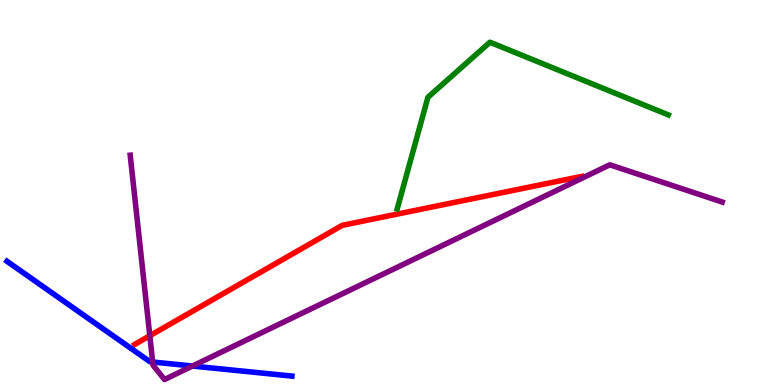[{'lines': ['blue', 'red'], 'intersections': []}, {'lines': ['green', 'red'], 'intersections': []}, {'lines': ['purple', 'red'], 'intersections': [{'x': 1.93, 'y': 1.28}]}, {'lines': ['blue', 'green'], 'intersections': []}, {'lines': ['blue', 'purple'], 'intersections': [{'x': 1.97, 'y': 0.597}, {'x': 2.48, 'y': 0.493}]}, {'lines': ['green', 'purple'], 'intersections': []}]